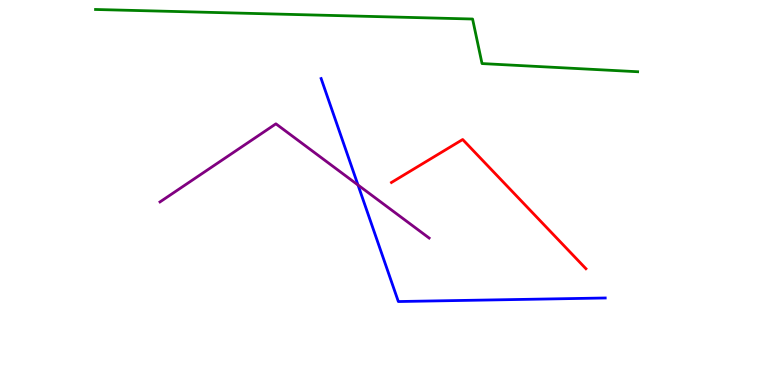[{'lines': ['blue', 'red'], 'intersections': []}, {'lines': ['green', 'red'], 'intersections': []}, {'lines': ['purple', 'red'], 'intersections': []}, {'lines': ['blue', 'green'], 'intersections': []}, {'lines': ['blue', 'purple'], 'intersections': [{'x': 4.62, 'y': 5.19}]}, {'lines': ['green', 'purple'], 'intersections': []}]